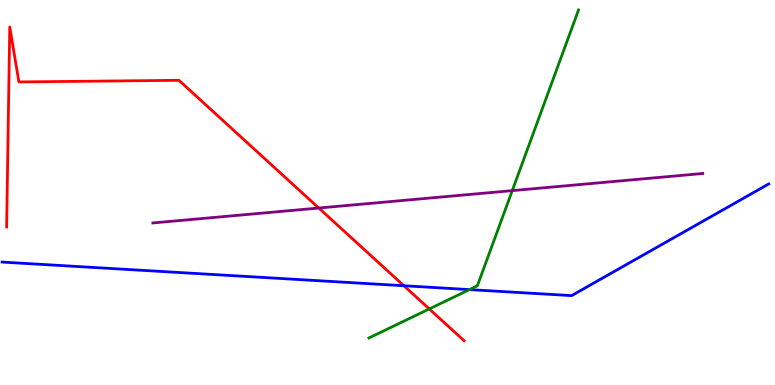[{'lines': ['blue', 'red'], 'intersections': [{'x': 5.21, 'y': 2.58}]}, {'lines': ['green', 'red'], 'intersections': [{'x': 5.54, 'y': 1.98}]}, {'lines': ['purple', 'red'], 'intersections': [{'x': 4.11, 'y': 4.6}]}, {'lines': ['blue', 'green'], 'intersections': [{'x': 6.06, 'y': 2.48}]}, {'lines': ['blue', 'purple'], 'intersections': []}, {'lines': ['green', 'purple'], 'intersections': [{'x': 6.61, 'y': 5.05}]}]